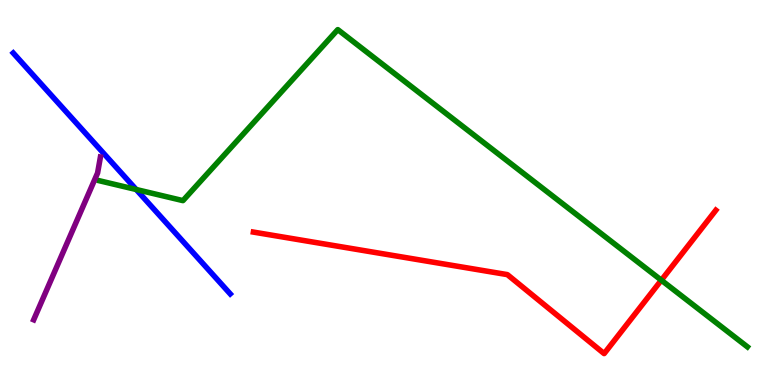[{'lines': ['blue', 'red'], 'intersections': []}, {'lines': ['green', 'red'], 'intersections': [{'x': 8.53, 'y': 2.72}]}, {'lines': ['purple', 'red'], 'intersections': []}, {'lines': ['blue', 'green'], 'intersections': [{'x': 1.76, 'y': 5.08}]}, {'lines': ['blue', 'purple'], 'intersections': []}, {'lines': ['green', 'purple'], 'intersections': []}]